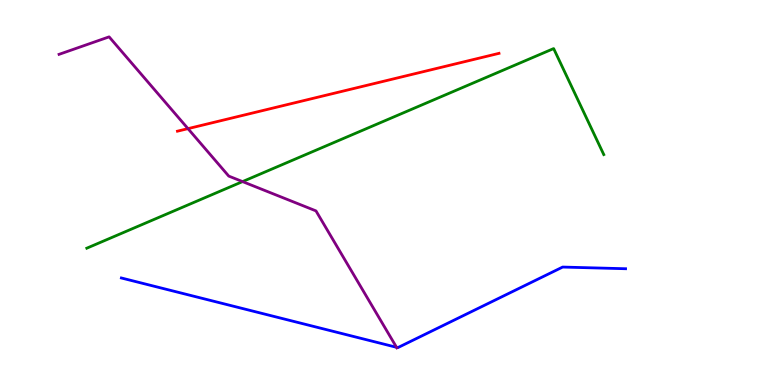[{'lines': ['blue', 'red'], 'intersections': []}, {'lines': ['green', 'red'], 'intersections': []}, {'lines': ['purple', 'red'], 'intersections': [{'x': 2.43, 'y': 6.66}]}, {'lines': ['blue', 'green'], 'intersections': []}, {'lines': ['blue', 'purple'], 'intersections': [{'x': 5.12, 'y': 0.979}]}, {'lines': ['green', 'purple'], 'intersections': [{'x': 3.13, 'y': 5.28}]}]